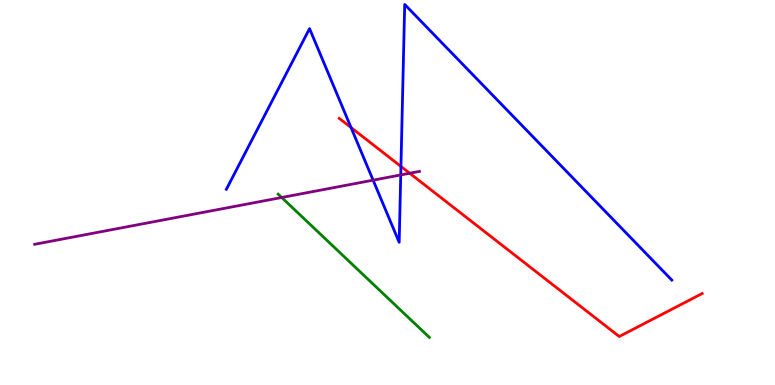[{'lines': ['blue', 'red'], 'intersections': [{'x': 4.53, 'y': 6.69}, {'x': 5.17, 'y': 5.68}]}, {'lines': ['green', 'red'], 'intersections': []}, {'lines': ['purple', 'red'], 'intersections': [{'x': 5.29, 'y': 5.5}]}, {'lines': ['blue', 'green'], 'intersections': []}, {'lines': ['blue', 'purple'], 'intersections': [{'x': 4.81, 'y': 5.32}, {'x': 5.17, 'y': 5.46}]}, {'lines': ['green', 'purple'], 'intersections': [{'x': 3.63, 'y': 4.87}]}]